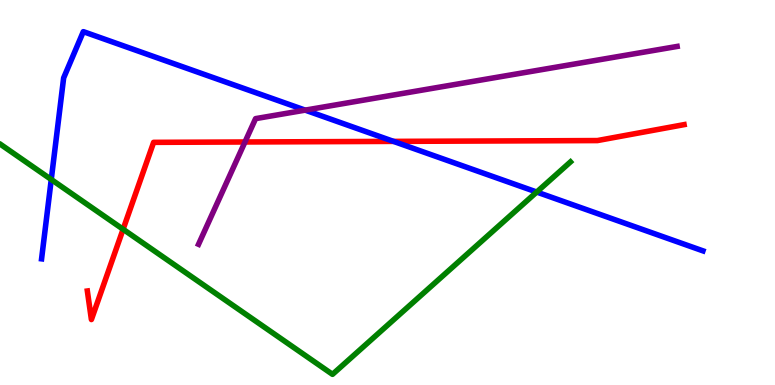[{'lines': ['blue', 'red'], 'intersections': [{'x': 5.08, 'y': 6.33}]}, {'lines': ['green', 'red'], 'intersections': [{'x': 1.59, 'y': 4.04}]}, {'lines': ['purple', 'red'], 'intersections': [{'x': 3.16, 'y': 6.31}]}, {'lines': ['blue', 'green'], 'intersections': [{'x': 0.661, 'y': 5.34}, {'x': 6.93, 'y': 5.01}]}, {'lines': ['blue', 'purple'], 'intersections': [{'x': 3.94, 'y': 7.14}]}, {'lines': ['green', 'purple'], 'intersections': []}]